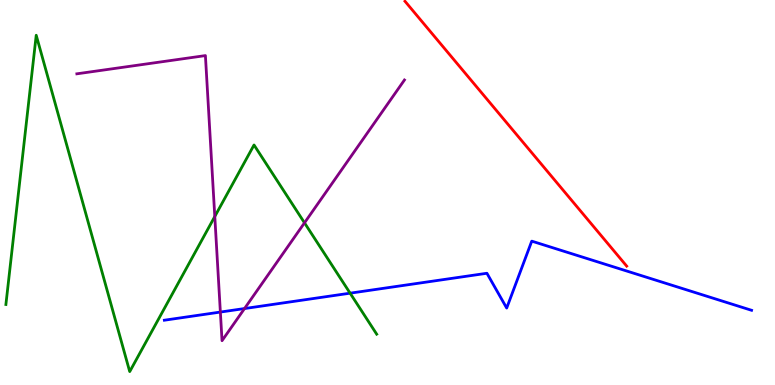[{'lines': ['blue', 'red'], 'intersections': []}, {'lines': ['green', 'red'], 'intersections': []}, {'lines': ['purple', 'red'], 'intersections': []}, {'lines': ['blue', 'green'], 'intersections': [{'x': 4.52, 'y': 2.38}]}, {'lines': ['blue', 'purple'], 'intersections': [{'x': 2.84, 'y': 1.89}, {'x': 3.16, 'y': 1.99}]}, {'lines': ['green', 'purple'], 'intersections': [{'x': 2.77, 'y': 4.38}, {'x': 3.93, 'y': 4.21}]}]